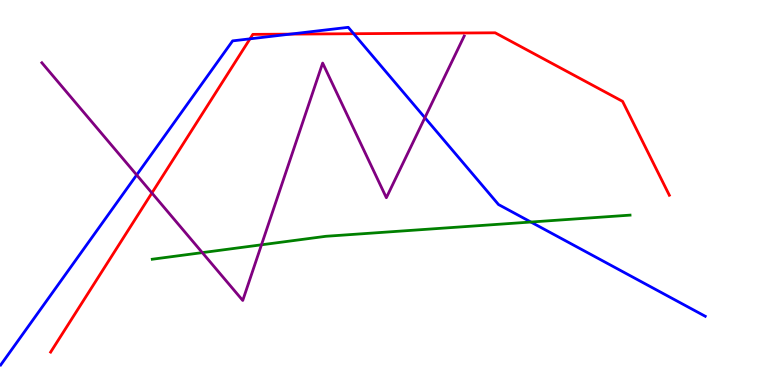[{'lines': ['blue', 'red'], 'intersections': [{'x': 3.23, 'y': 8.99}, {'x': 3.74, 'y': 9.11}, {'x': 4.56, 'y': 9.12}]}, {'lines': ['green', 'red'], 'intersections': []}, {'lines': ['purple', 'red'], 'intersections': [{'x': 1.96, 'y': 4.99}]}, {'lines': ['blue', 'green'], 'intersections': [{'x': 6.85, 'y': 4.23}]}, {'lines': ['blue', 'purple'], 'intersections': [{'x': 1.76, 'y': 5.46}, {'x': 5.48, 'y': 6.94}]}, {'lines': ['green', 'purple'], 'intersections': [{'x': 2.61, 'y': 3.44}, {'x': 3.37, 'y': 3.64}]}]